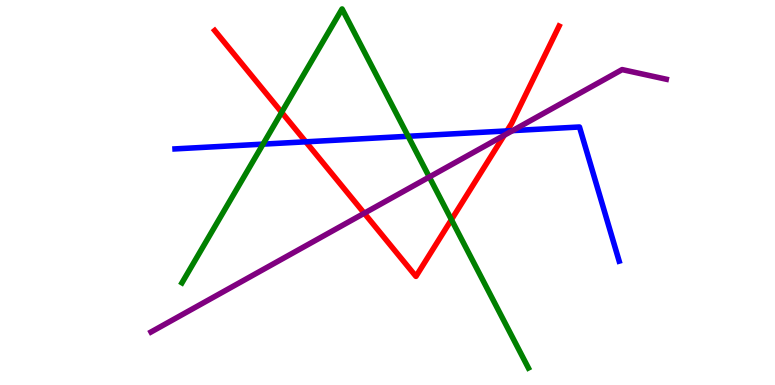[{'lines': ['blue', 'red'], 'intersections': [{'x': 3.95, 'y': 6.32}, {'x': 6.54, 'y': 6.6}]}, {'lines': ['green', 'red'], 'intersections': [{'x': 3.63, 'y': 7.08}, {'x': 5.82, 'y': 4.29}]}, {'lines': ['purple', 'red'], 'intersections': [{'x': 4.7, 'y': 4.46}, {'x': 6.51, 'y': 6.49}]}, {'lines': ['blue', 'green'], 'intersections': [{'x': 3.39, 'y': 6.26}, {'x': 5.27, 'y': 6.46}]}, {'lines': ['blue', 'purple'], 'intersections': [{'x': 6.61, 'y': 6.61}]}, {'lines': ['green', 'purple'], 'intersections': [{'x': 5.54, 'y': 5.4}]}]